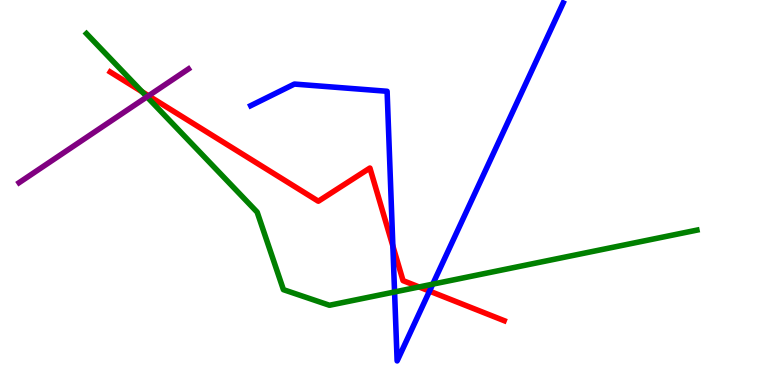[{'lines': ['blue', 'red'], 'intersections': [{'x': 5.07, 'y': 3.61}, {'x': 5.54, 'y': 2.44}]}, {'lines': ['green', 'red'], 'intersections': [{'x': 1.83, 'y': 7.62}, {'x': 5.41, 'y': 2.55}]}, {'lines': ['purple', 'red'], 'intersections': [{'x': 1.92, 'y': 7.51}]}, {'lines': ['blue', 'green'], 'intersections': [{'x': 5.09, 'y': 2.42}, {'x': 5.58, 'y': 2.62}]}, {'lines': ['blue', 'purple'], 'intersections': []}, {'lines': ['green', 'purple'], 'intersections': [{'x': 1.9, 'y': 7.48}]}]